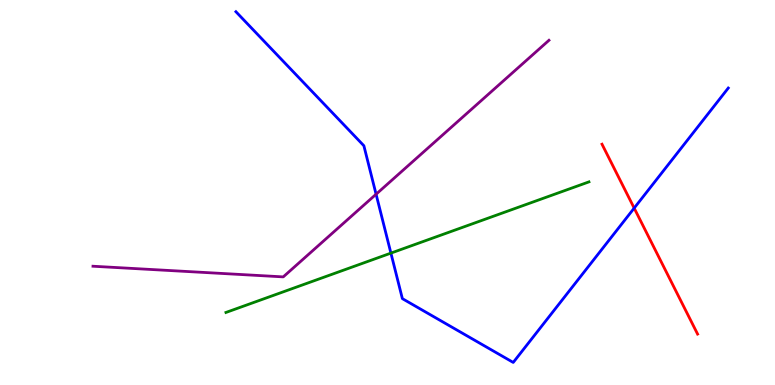[{'lines': ['blue', 'red'], 'intersections': [{'x': 8.18, 'y': 4.59}]}, {'lines': ['green', 'red'], 'intersections': []}, {'lines': ['purple', 'red'], 'intersections': []}, {'lines': ['blue', 'green'], 'intersections': [{'x': 5.04, 'y': 3.43}]}, {'lines': ['blue', 'purple'], 'intersections': [{'x': 4.85, 'y': 4.96}]}, {'lines': ['green', 'purple'], 'intersections': []}]